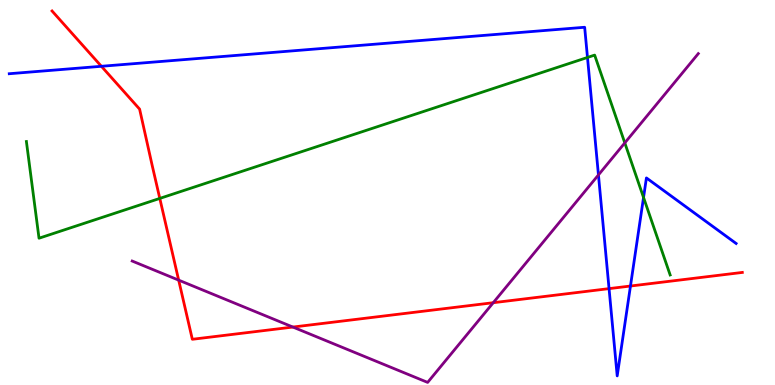[{'lines': ['blue', 'red'], 'intersections': [{'x': 1.31, 'y': 8.28}, {'x': 7.86, 'y': 2.5}, {'x': 8.14, 'y': 2.57}]}, {'lines': ['green', 'red'], 'intersections': [{'x': 2.06, 'y': 4.85}]}, {'lines': ['purple', 'red'], 'intersections': [{'x': 2.31, 'y': 2.72}, {'x': 3.78, 'y': 1.5}, {'x': 6.36, 'y': 2.14}]}, {'lines': ['blue', 'green'], 'intersections': [{'x': 7.58, 'y': 8.51}, {'x': 8.3, 'y': 4.87}]}, {'lines': ['blue', 'purple'], 'intersections': [{'x': 7.72, 'y': 5.46}]}, {'lines': ['green', 'purple'], 'intersections': [{'x': 8.06, 'y': 6.29}]}]